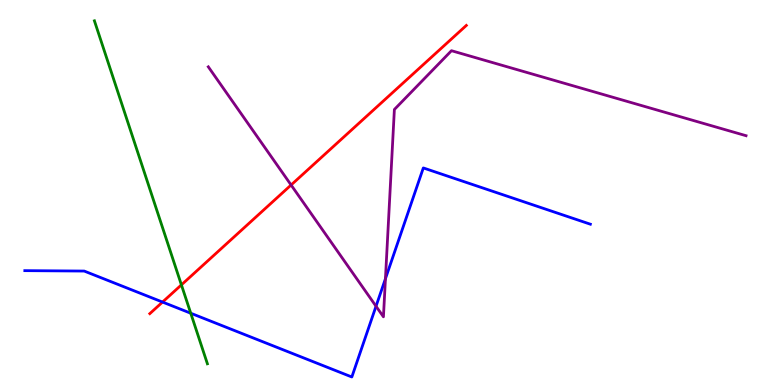[{'lines': ['blue', 'red'], 'intersections': [{'x': 2.1, 'y': 2.15}]}, {'lines': ['green', 'red'], 'intersections': [{'x': 2.34, 'y': 2.6}]}, {'lines': ['purple', 'red'], 'intersections': [{'x': 3.76, 'y': 5.19}]}, {'lines': ['blue', 'green'], 'intersections': [{'x': 2.46, 'y': 1.86}]}, {'lines': ['blue', 'purple'], 'intersections': [{'x': 4.85, 'y': 2.05}, {'x': 4.97, 'y': 2.76}]}, {'lines': ['green', 'purple'], 'intersections': []}]